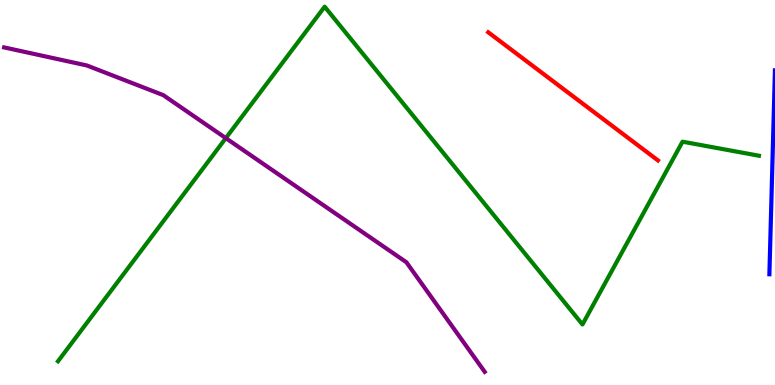[{'lines': ['blue', 'red'], 'intersections': []}, {'lines': ['green', 'red'], 'intersections': []}, {'lines': ['purple', 'red'], 'intersections': []}, {'lines': ['blue', 'green'], 'intersections': []}, {'lines': ['blue', 'purple'], 'intersections': []}, {'lines': ['green', 'purple'], 'intersections': [{'x': 2.91, 'y': 6.41}]}]